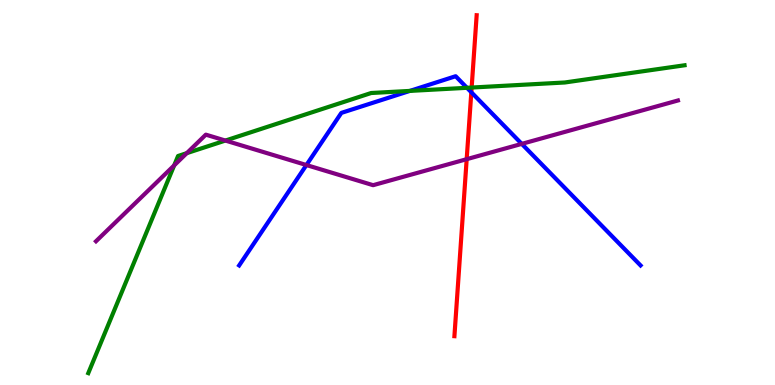[{'lines': ['blue', 'red'], 'intersections': [{'x': 6.08, 'y': 7.6}]}, {'lines': ['green', 'red'], 'intersections': [{'x': 6.09, 'y': 7.73}]}, {'lines': ['purple', 'red'], 'intersections': [{'x': 6.02, 'y': 5.87}]}, {'lines': ['blue', 'green'], 'intersections': [{'x': 5.29, 'y': 7.64}, {'x': 6.03, 'y': 7.72}]}, {'lines': ['blue', 'purple'], 'intersections': [{'x': 3.95, 'y': 5.71}, {'x': 6.73, 'y': 6.26}]}, {'lines': ['green', 'purple'], 'intersections': [{'x': 2.25, 'y': 5.7}, {'x': 2.41, 'y': 6.02}, {'x': 2.91, 'y': 6.35}]}]